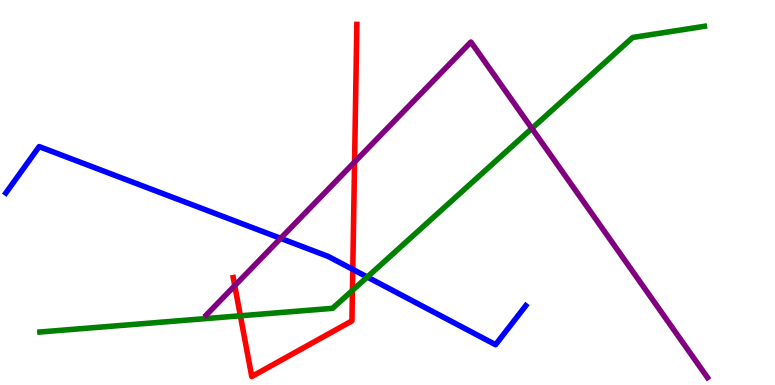[{'lines': ['blue', 'red'], 'intersections': [{'x': 4.55, 'y': 3.0}]}, {'lines': ['green', 'red'], 'intersections': [{'x': 3.1, 'y': 1.8}, {'x': 4.55, 'y': 2.46}]}, {'lines': ['purple', 'red'], 'intersections': [{'x': 3.03, 'y': 2.58}, {'x': 4.58, 'y': 5.79}]}, {'lines': ['blue', 'green'], 'intersections': [{'x': 4.74, 'y': 2.8}]}, {'lines': ['blue', 'purple'], 'intersections': [{'x': 3.62, 'y': 3.81}]}, {'lines': ['green', 'purple'], 'intersections': [{'x': 6.86, 'y': 6.66}]}]